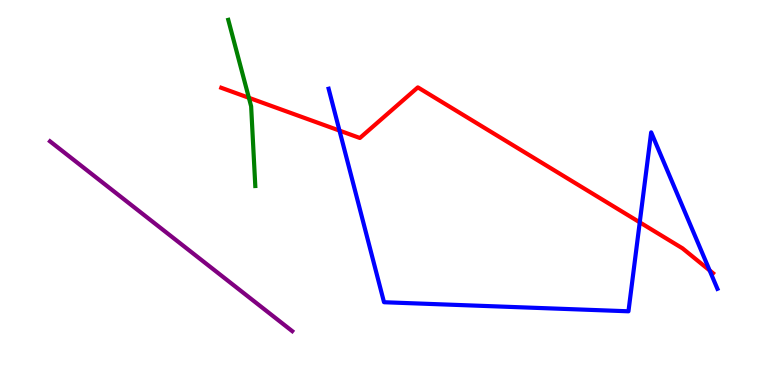[{'lines': ['blue', 'red'], 'intersections': [{'x': 4.38, 'y': 6.61}, {'x': 8.25, 'y': 4.23}, {'x': 9.16, 'y': 2.98}]}, {'lines': ['green', 'red'], 'intersections': [{'x': 3.21, 'y': 7.46}]}, {'lines': ['purple', 'red'], 'intersections': []}, {'lines': ['blue', 'green'], 'intersections': []}, {'lines': ['blue', 'purple'], 'intersections': []}, {'lines': ['green', 'purple'], 'intersections': []}]